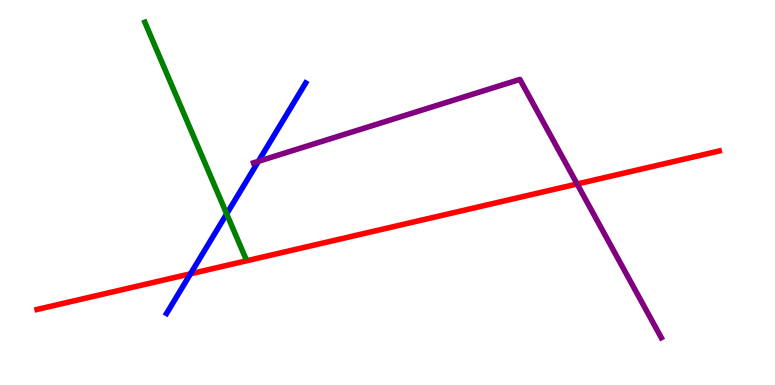[{'lines': ['blue', 'red'], 'intersections': [{'x': 2.46, 'y': 2.89}]}, {'lines': ['green', 'red'], 'intersections': []}, {'lines': ['purple', 'red'], 'intersections': [{'x': 7.45, 'y': 5.22}]}, {'lines': ['blue', 'green'], 'intersections': [{'x': 2.92, 'y': 4.45}]}, {'lines': ['blue', 'purple'], 'intersections': [{'x': 3.33, 'y': 5.81}]}, {'lines': ['green', 'purple'], 'intersections': []}]